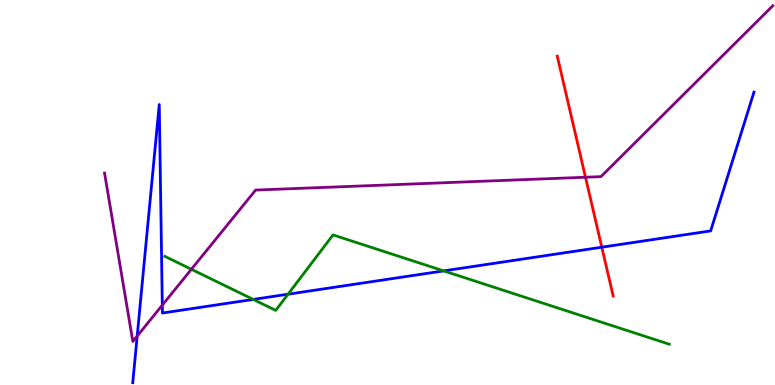[{'lines': ['blue', 'red'], 'intersections': [{'x': 7.77, 'y': 3.58}]}, {'lines': ['green', 'red'], 'intersections': []}, {'lines': ['purple', 'red'], 'intersections': [{'x': 7.55, 'y': 5.4}]}, {'lines': ['blue', 'green'], 'intersections': [{'x': 3.27, 'y': 2.22}, {'x': 3.72, 'y': 2.36}, {'x': 5.73, 'y': 2.96}]}, {'lines': ['blue', 'purple'], 'intersections': [{'x': 1.77, 'y': 1.27}, {'x': 2.09, 'y': 2.07}]}, {'lines': ['green', 'purple'], 'intersections': [{'x': 2.47, 'y': 3.01}]}]